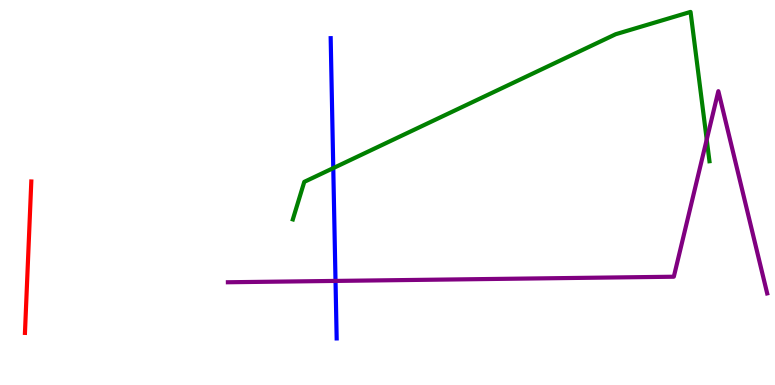[{'lines': ['blue', 'red'], 'intersections': []}, {'lines': ['green', 'red'], 'intersections': []}, {'lines': ['purple', 'red'], 'intersections': []}, {'lines': ['blue', 'green'], 'intersections': [{'x': 4.3, 'y': 5.63}]}, {'lines': ['blue', 'purple'], 'intersections': [{'x': 4.33, 'y': 2.7}]}, {'lines': ['green', 'purple'], 'intersections': [{'x': 9.12, 'y': 6.37}]}]